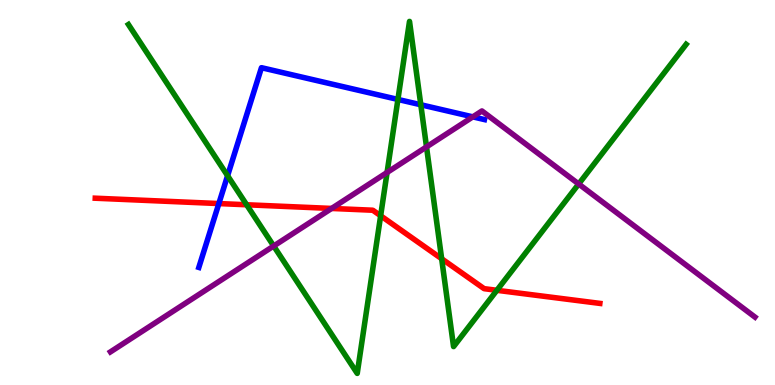[{'lines': ['blue', 'red'], 'intersections': [{'x': 2.82, 'y': 4.71}]}, {'lines': ['green', 'red'], 'intersections': [{'x': 3.18, 'y': 4.68}, {'x': 4.91, 'y': 4.4}, {'x': 5.7, 'y': 3.28}, {'x': 6.41, 'y': 2.46}]}, {'lines': ['purple', 'red'], 'intersections': [{'x': 4.28, 'y': 4.59}]}, {'lines': ['blue', 'green'], 'intersections': [{'x': 2.94, 'y': 5.44}, {'x': 5.13, 'y': 7.42}, {'x': 5.43, 'y': 7.28}]}, {'lines': ['blue', 'purple'], 'intersections': [{'x': 6.1, 'y': 6.96}]}, {'lines': ['green', 'purple'], 'intersections': [{'x': 3.53, 'y': 3.61}, {'x': 4.99, 'y': 5.52}, {'x': 5.5, 'y': 6.18}, {'x': 7.47, 'y': 5.22}]}]